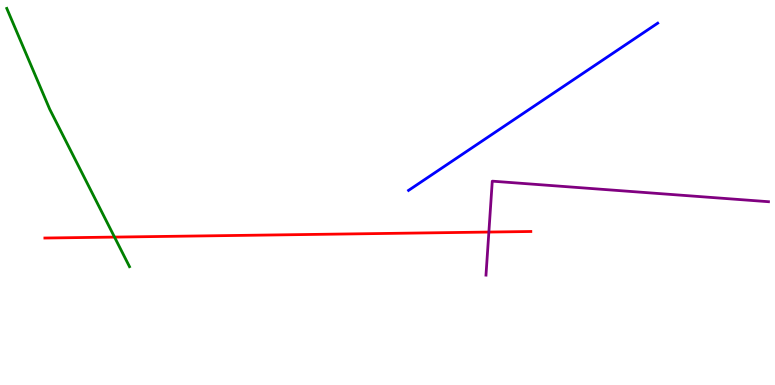[{'lines': ['blue', 'red'], 'intersections': []}, {'lines': ['green', 'red'], 'intersections': [{'x': 1.48, 'y': 3.84}]}, {'lines': ['purple', 'red'], 'intersections': [{'x': 6.31, 'y': 3.97}]}, {'lines': ['blue', 'green'], 'intersections': []}, {'lines': ['blue', 'purple'], 'intersections': []}, {'lines': ['green', 'purple'], 'intersections': []}]